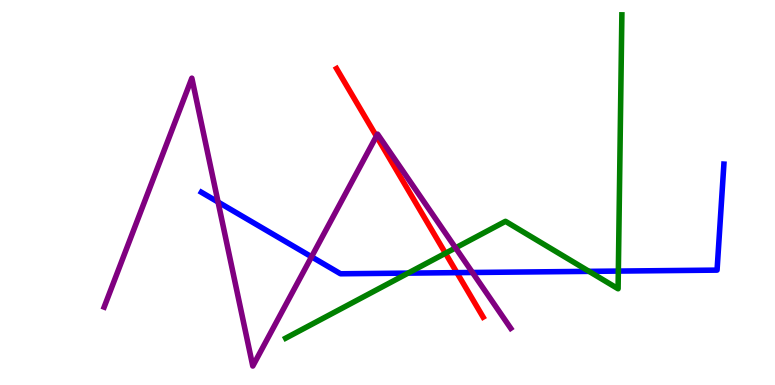[{'lines': ['blue', 'red'], 'intersections': [{'x': 5.9, 'y': 2.92}]}, {'lines': ['green', 'red'], 'intersections': [{'x': 5.75, 'y': 3.42}]}, {'lines': ['purple', 'red'], 'intersections': [{'x': 4.86, 'y': 6.46}]}, {'lines': ['blue', 'green'], 'intersections': [{'x': 5.27, 'y': 2.91}, {'x': 7.6, 'y': 2.95}, {'x': 7.98, 'y': 2.96}]}, {'lines': ['blue', 'purple'], 'intersections': [{'x': 2.81, 'y': 4.75}, {'x': 4.02, 'y': 3.33}, {'x': 6.1, 'y': 2.92}]}, {'lines': ['green', 'purple'], 'intersections': [{'x': 5.88, 'y': 3.56}]}]